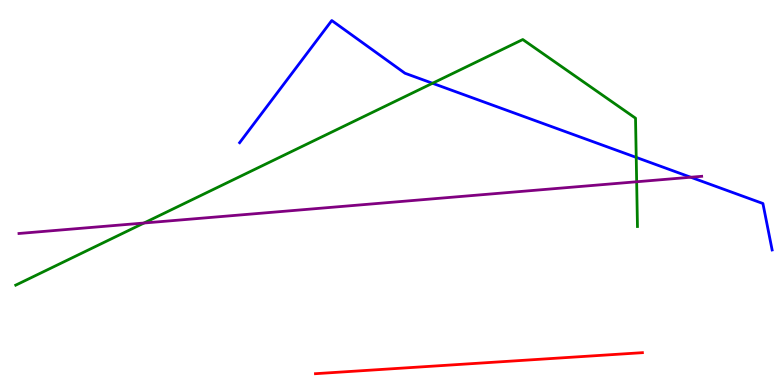[{'lines': ['blue', 'red'], 'intersections': []}, {'lines': ['green', 'red'], 'intersections': []}, {'lines': ['purple', 'red'], 'intersections': []}, {'lines': ['blue', 'green'], 'intersections': [{'x': 5.58, 'y': 7.84}, {'x': 8.21, 'y': 5.91}]}, {'lines': ['blue', 'purple'], 'intersections': [{'x': 8.91, 'y': 5.4}]}, {'lines': ['green', 'purple'], 'intersections': [{'x': 1.86, 'y': 4.21}, {'x': 8.21, 'y': 5.28}]}]